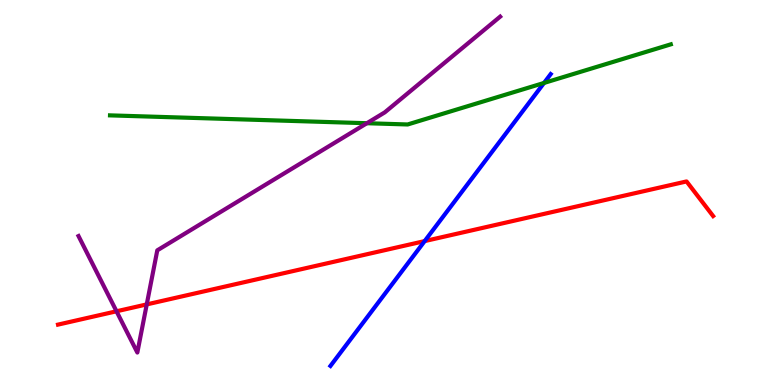[{'lines': ['blue', 'red'], 'intersections': [{'x': 5.48, 'y': 3.74}]}, {'lines': ['green', 'red'], 'intersections': []}, {'lines': ['purple', 'red'], 'intersections': [{'x': 1.5, 'y': 1.91}, {'x': 1.89, 'y': 2.09}]}, {'lines': ['blue', 'green'], 'intersections': [{'x': 7.02, 'y': 7.85}]}, {'lines': ['blue', 'purple'], 'intersections': []}, {'lines': ['green', 'purple'], 'intersections': [{'x': 4.73, 'y': 6.8}]}]